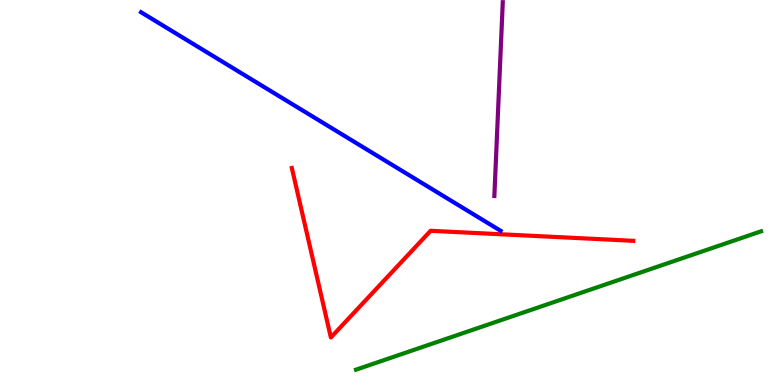[{'lines': ['blue', 'red'], 'intersections': []}, {'lines': ['green', 'red'], 'intersections': []}, {'lines': ['purple', 'red'], 'intersections': []}, {'lines': ['blue', 'green'], 'intersections': []}, {'lines': ['blue', 'purple'], 'intersections': []}, {'lines': ['green', 'purple'], 'intersections': []}]